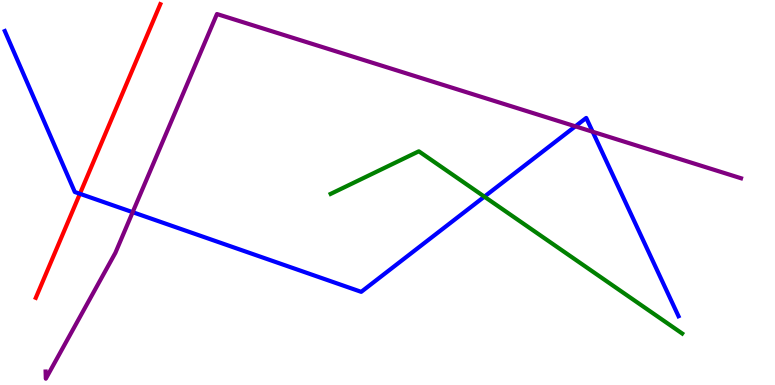[{'lines': ['blue', 'red'], 'intersections': [{'x': 1.03, 'y': 4.97}]}, {'lines': ['green', 'red'], 'intersections': []}, {'lines': ['purple', 'red'], 'intersections': []}, {'lines': ['blue', 'green'], 'intersections': [{'x': 6.25, 'y': 4.89}]}, {'lines': ['blue', 'purple'], 'intersections': [{'x': 1.71, 'y': 4.49}, {'x': 7.42, 'y': 6.72}, {'x': 7.65, 'y': 6.58}]}, {'lines': ['green', 'purple'], 'intersections': []}]